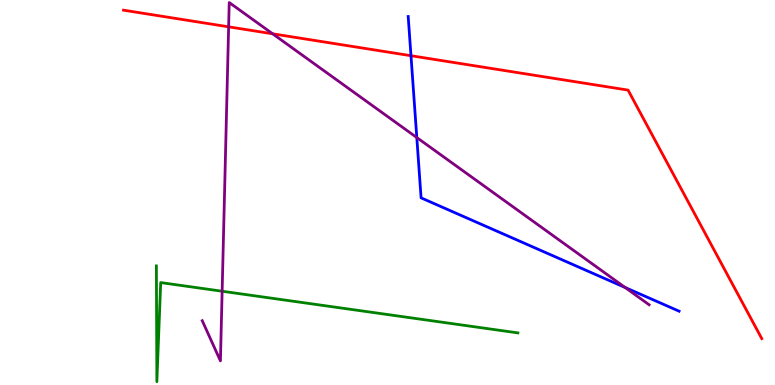[{'lines': ['blue', 'red'], 'intersections': [{'x': 5.3, 'y': 8.55}]}, {'lines': ['green', 'red'], 'intersections': []}, {'lines': ['purple', 'red'], 'intersections': [{'x': 2.95, 'y': 9.3}, {'x': 3.52, 'y': 9.12}]}, {'lines': ['blue', 'green'], 'intersections': []}, {'lines': ['blue', 'purple'], 'intersections': [{'x': 5.38, 'y': 6.43}, {'x': 8.07, 'y': 2.53}]}, {'lines': ['green', 'purple'], 'intersections': [{'x': 2.87, 'y': 2.44}]}]